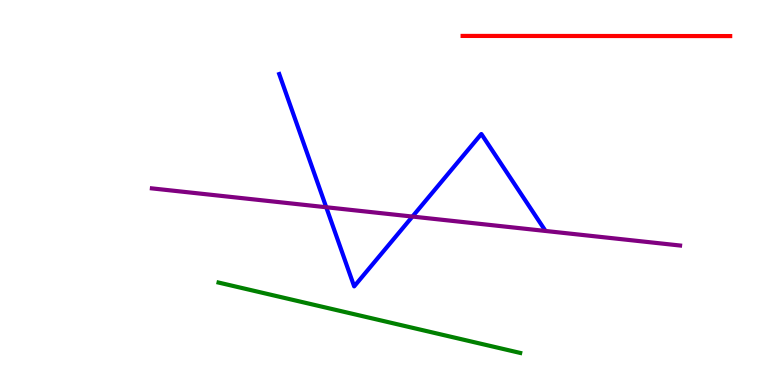[{'lines': ['blue', 'red'], 'intersections': []}, {'lines': ['green', 'red'], 'intersections': []}, {'lines': ['purple', 'red'], 'intersections': []}, {'lines': ['blue', 'green'], 'intersections': []}, {'lines': ['blue', 'purple'], 'intersections': [{'x': 4.21, 'y': 4.62}, {'x': 5.32, 'y': 4.37}]}, {'lines': ['green', 'purple'], 'intersections': []}]